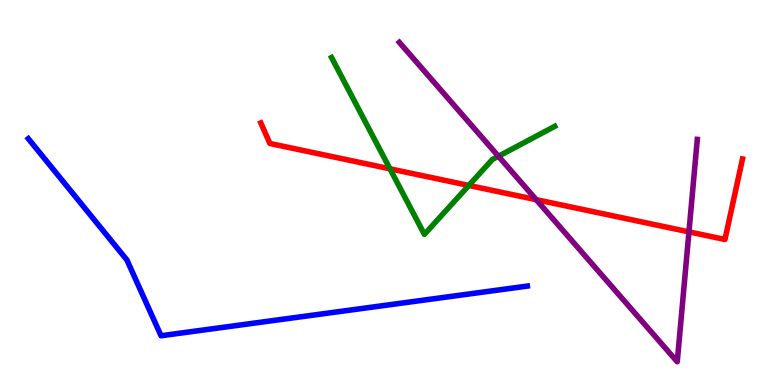[{'lines': ['blue', 'red'], 'intersections': []}, {'lines': ['green', 'red'], 'intersections': [{'x': 5.03, 'y': 5.62}, {'x': 6.05, 'y': 5.18}]}, {'lines': ['purple', 'red'], 'intersections': [{'x': 6.92, 'y': 4.81}, {'x': 8.89, 'y': 3.98}]}, {'lines': ['blue', 'green'], 'intersections': []}, {'lines': ['blue', 'purple'], 'intersections': []}, {'lines': ['green', 'purple'], 'intersections': [{'x': 6.43, 'y': 5.94}]}]